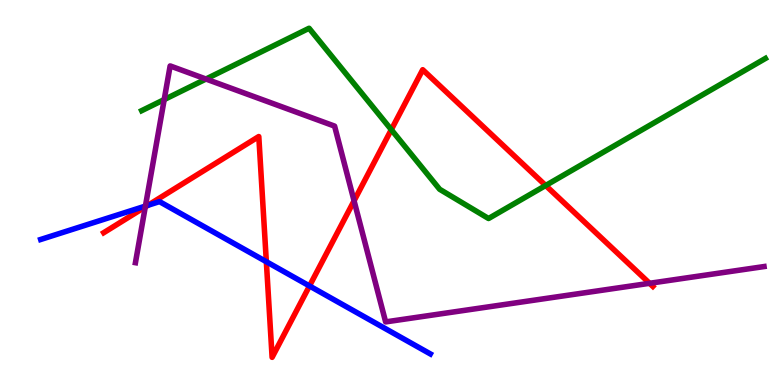[{'lines': ['blue', 'red'], 'intersections': [{'x': 1.91, 'y': 4.67}, {'x': 3.44, 'y': 3.2}, {'x': 3.99, 'y': 2.57}]}, {'lines': ['green', 'red'], 'intersections': [{'x': 5.05, 'y': 6.63}, {'x': 7.04, 'y': 5.18}]}, {'lines': ['purple', 'red'], 'intersections': [{'x': 1.87, 'y': 4.63}, {'x': 4.57, 'y': 4.78}, {'x': 8.38, 'y': 2.64}]}, {'lines': ['blue', 'green'], 'intersections': []}, {'lines': ['blue', 'purple'], 'intersections': [{'x': 1.88, 'y': 4.65}]}, {'lines': ['green', 'purple'], 'intersections': [{'x': 2.12, 'y': 7.41}, {'x': 2.66, 'y': 7.95}]}]